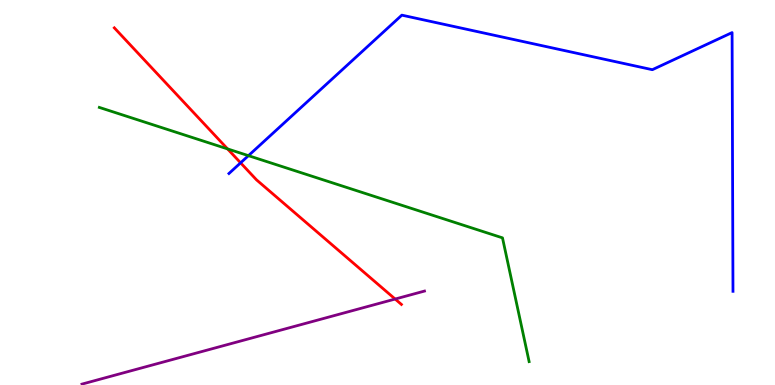[{'lines': ['blue', 'red'], 'intersections': [{'x': 3.1, 'y': 5.77}]}, {'lines': ['green', 'red'], 'intersections': [{'x': 2.94, 'y': 6.13}]}, {'lines': ['purple', 'red'], 'intersections': [{'x': 5.1, 'y': 2.23}]}, {'lines': ['blue', 'green'], 'intersections': [{'x': 3.21, 'y': 5.96}]}, {'lines': ['blue', 'purple'], 'intersections': []}, {'lines': ['green', 'purple'], 'intersections': []}]